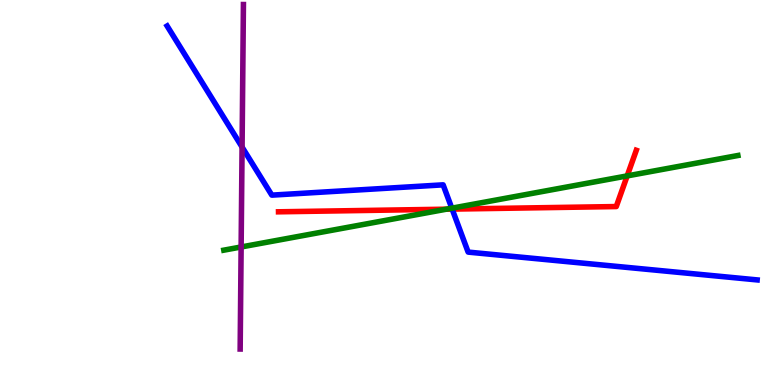[{'lines': ['blue', 'red'], 'intersections': [{'x': 5.83, 'y': 4.57}]}, {'lines': ['green', 'red'], 'intersections': [{'x': 5.76, 'y': 4.57}, {'x': 8.09, 'y': 5.43}]}, {'lines': ['purple', 'red'], 'intersections': []}, {'lines': ['blue', 'green'], 'intersections': [{'x': 5.83, 'y': 4.59}]}, {'lines': ['blue', 'purple'], 'intersections': [{'x': 3.12, 'y': 6.18}]}, {'lines': ['green', 'purple'], 'intersections': [{'x': 3.11, 'y': 3.58}]}]